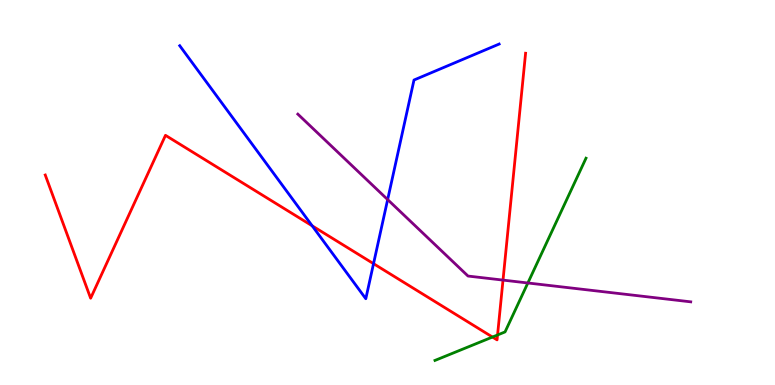[{'lines': ['blue', 'red'], 'intersections': [{'x': 4.03, 'y': 4.13}, {'x': 4.82, 'y': 3.15}]}, {'lines': ['green', 'red'], 'intersections': [{'x': 6.35, 'y': 1.25}, {'x': 6.42, 'y': 1.3}]}, {'lines': ['purple', 'red'], 'intersections': [{'x': 6.49, 'y': 2.72}]}, {'lines': ['blue', 'green'], 'intersections': []}, {'lines': ['blue', 'purple'], 'intersections': [{'x': 5.0, 'y': 4.82}]}, {'lines': ['green', 'purple'], 'intersections': [{'x': 6.81, 'y': 2.65}]}]